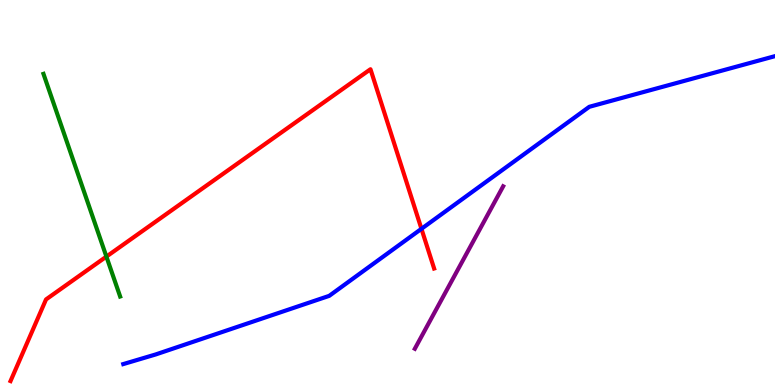[{'lines': ['blue', 'red'], 'intersections': [{'x': 5.44, 'y': 4.06}]}, {'lines': ['green', 'red'], 'intersections': [{'x': 1.37, 'y': 3.34}]}, {'lines': ['purple', 'red'], 'intersections': []}, {'lines': ['blue', 'green'], 'intersections': []}, {'lines': ['blue', 'purple'], 'intersections': []}, {'lines': ['green', 'purple'], 'intersections': []}]